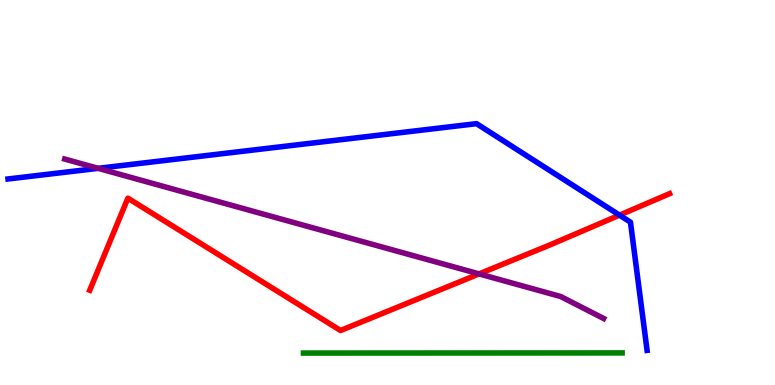[{'lines': ['blue', 'red'], 'intersections': [{'x': 7.99, 'y': 4.41}]}, {'lines': ['green', 'red'], 'intersections': []}, {'lines': ['purple', 'red'], 'intersections': [{'x': 6.18, 'y': 2.89}]}, {'lines': ['blue', 'green'], 'intersections': []}, {'lines': ['blue', 'purple'], 'intersections': [{'x': 1.27, 'y': 5.63}]}, {'lines': ['green', 'purple'], 'intersections': []}]